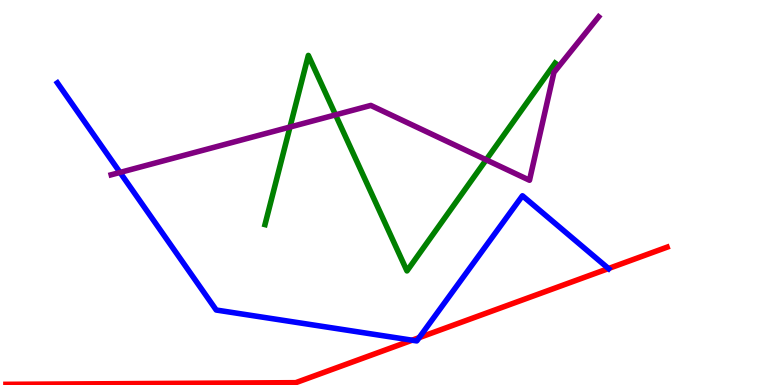[{'lines': ['blue', 'red'], 'intersections': [{'x': 5.32, 'y': 1.16}, {'x': 5.41, 'y': 1.23}, {'x': 7.85, 'y': 3.02}]}, {'lines': ['green', 'red'], 'intersections': []}, {'lines': ['purple', 'red'], 'intersections': []}, {'lines': ['blue', 'green'], 'intersections': []}, {'lines': ['blue', 'purple'], 'intersections': [{'x': 1.55, 'y': 5.52}]}, {'lines': ['green', 'purple'], 'intersections': [{'x': 3.74, 'y': 6.7}, {'x': 4.33, 'y': 7.02}, {'x': 6.27, 'y': 5.85}]}]